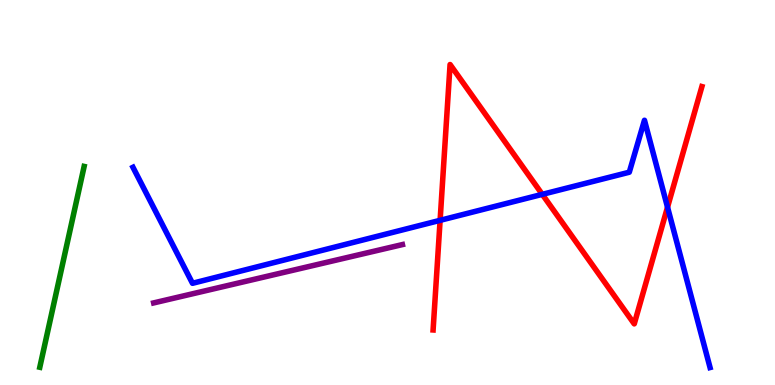[{'lines': ['blue', 'red'], 'intersections': [{'x': 5.68, 'y': 4.28}, {'x': 7.0, 'y': 4.95}, {'x': 8.61, 'y': 4.62}]}, {'lines': ['green', 'red'], 'intersections': []}, {'lines': ['purple', 'red'], 'intersections': []}, {'lines': ['blue', 'green'], 'intersections': []}, {'lines': ['blue', 'purple'], 'intersections': []}, {'lines': ['green', 'purple'], 'intersections': []}]